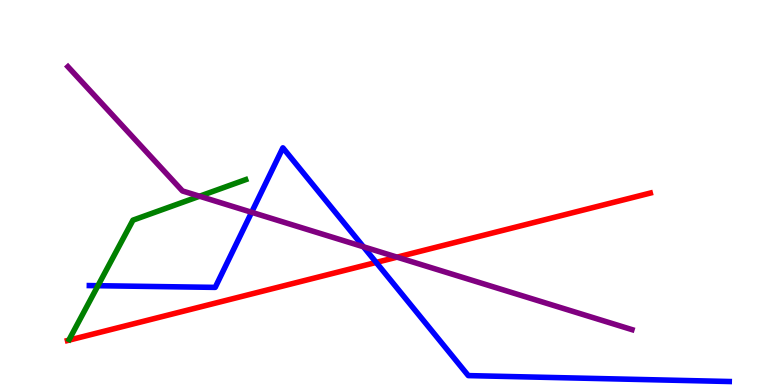[{'lines': ['blue', 'red'], 'intersections': [{'x': 4.85, 'y': 3.18}]}, {'lines': ['green', 'red'], 'intersections': []}, {'lines': ['purple', 'red'], 'intersections': [{'x': 5.12, 'y': 3.32}]}, {'lines': ['blue', 'green'], 'intersections': [{'x': 1.26, 'y': 2.58}]}, {'lines': ['blue', 'purple'], 'intersections': [{'x': 3.25, 'y': 4.49}, {'x': 4.69, 'y': 3.59}]}, {'lines': ['green', 'purple'], 'intersections': [{'x': 2.57, 'y': 4.9}]}]